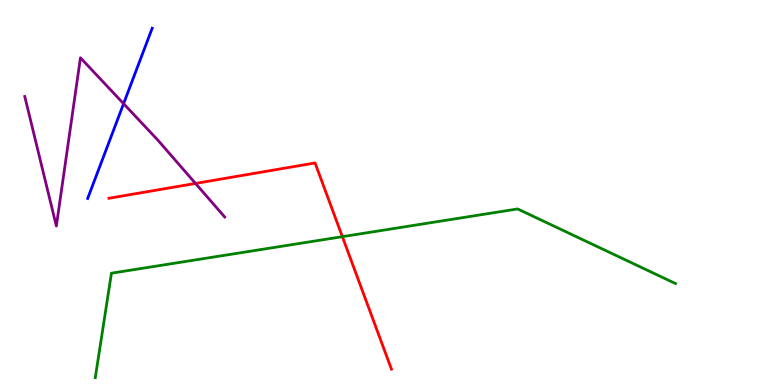[{'lines': ['blue', 'red'], 'intersections': []}, {'lines': ['green', 'red'], 'intersections': [{'x': 4.42, 'y': 3.85}]}, {'lines': ['purple', 'red'], 'intersections': [{'x': 2.52, 'y': 5.24}]}, {'lines': ['blue', 'green'], 'intersections': []}, {'lines': ['blue', 'purple'], 'intersections': [{'x': 1.59, 'y': 7.31}]}, {'lines': ['green', 'purple'], 'intersections': []}]